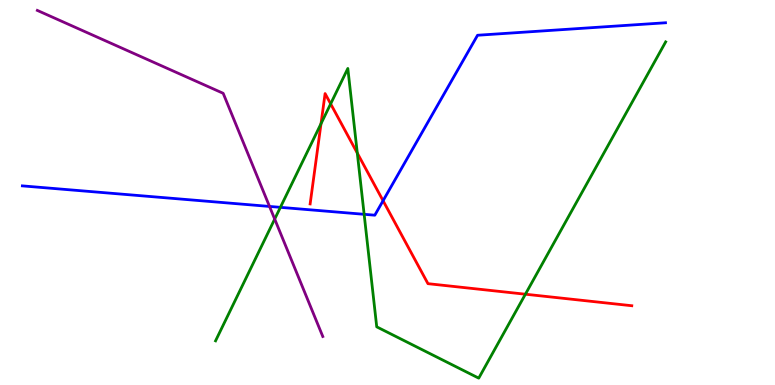[{'lines': ['blue', 'red'], 'intersections': [{'x': 4.94, 'y': 4.79}]}, {'lines': ['green', 'red'], 'intersections': [{'x': 4.14, 'y': 6.79}, {'x': 4.27, 'y': 7.3}, {'x': 4.61, 'y': 6.02}, {'x': 6.78, 'y': 2.36}]}, {'lines': ['purple', 'red'], 'intersections': []}, {'lines': ['blue', 'green'], 'intersections': [{'x': 3.62, 'y': 4.61}, {'x': 4.7, 'y': 4.43}]}, {'lines': ['blue', 'purple'], 'intersections': [{'x': 3.48, 'y': 4.64}]}, {'lines': ['green', 'purple'], 'intersections': [{'x': 3.54, 'y': 4.31}]}]